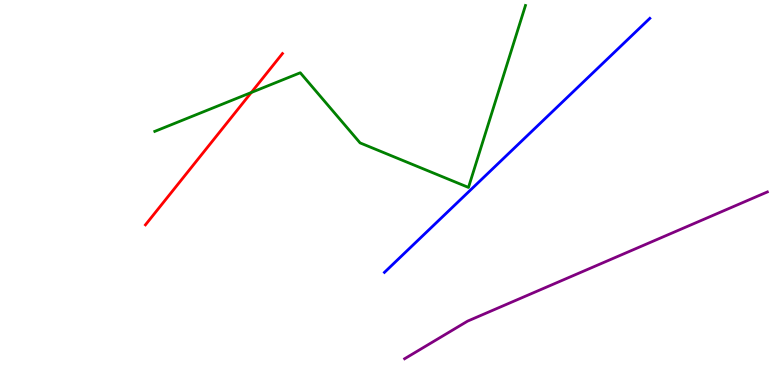[{'lines': ['blue', 'red'], 'intersections': []}, {'lines': ['green', 'red'], 'intersections': [{'x': 3.24, 'y': 7.6}]}, {'lines': ['purple', 'red'], 'intersections': []}, {'lines': ['blue', 'green'], 'intersections': []}, {'lines': ['blue', 'purple'], 'intersections': []}, {'lines': ['green', 'purple'], 'intersections': []}]